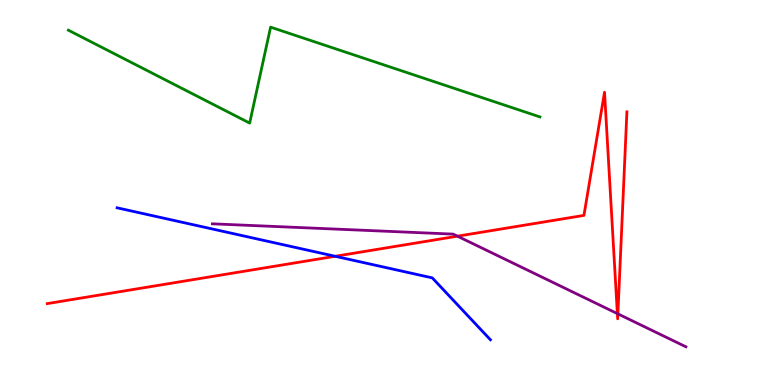[{'lines': ['blue', 'red'], 'intersections': [{'x': 4.32, 'y': 3.34}]}, {'lines': ['green', 'red'], 'intersections': []}, {'lines': ['purple', 'red'], 'intersections': [{'x': 5.9, 'y': 3.87}, {'x': 7.97, 'y': 1.85}, {'x': 7.97, 'y': 1.85}]}, {'lines': ['blue', 'green'], 'intersections': []}, {'lines': ['blue', 'purple'], 'intersections': []}, {'lines': ['green', 'purple'], 'intersections': []}]